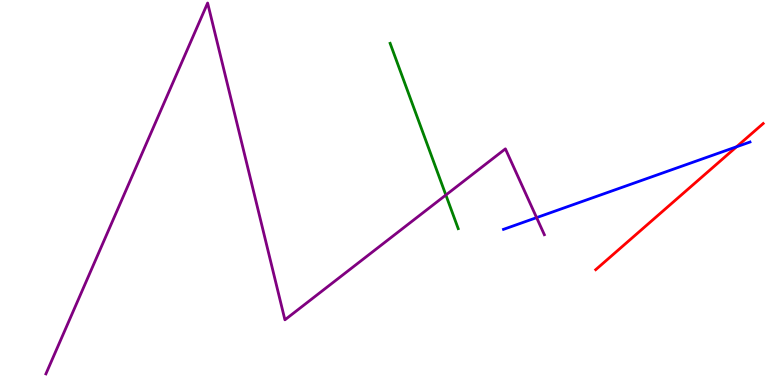[{'lines': ['blue', 'red'], 'intersections': [{'x': 9.5, 'y': 6.19}]}, {'lines': ['green', 'red'], 'intersections': []}, {'lines': ['purple', 'red'], 'intersections': []}, {'lines': ['blue', 'green'], 'intersections': []}, {'lines': ['blue', 'purple'], 'intersections': [{'x': 6.92, 'y': 4.35}]}, {'lines': ['green', 'purple'], 'intersections': [{'x': 5.75, 'y': 4.93}]}]